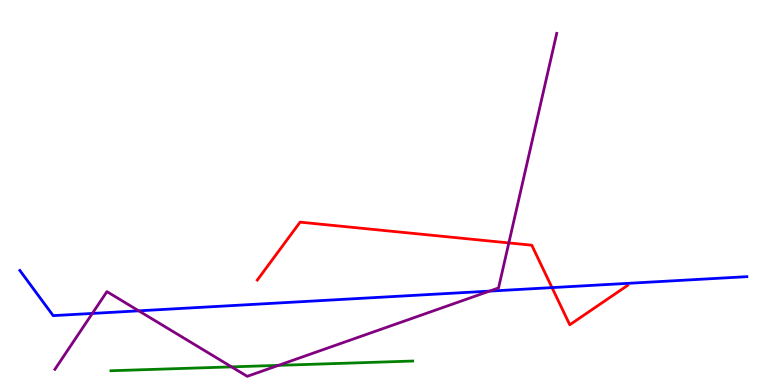[{'lines': ['blue', 'red'], 'intersections': [{'x': 7.12, 'y': 2.53}]}, {'lines': ['green', 'red'], 'intersections': []}, {'lines': ['purple', 'red'], 'intersections': [{'x': 6.57, 'y': 3.69}]}, {'lines': ['blue', 'green'], 'intersections': []}, {'lines': ['blue', 'purple'], 'intersections': [{'x': 1.19, 'y': 1.86}, {'x': 1.79, 'y': 1.93}, {'x': 6.32, 'y': 2.44}]}, {'lines': ['green', 'purple'], 'intersections': [{'x': 2.99, 'y': 0.471}, {'x': 3.59, 'y': 0.51}]}]